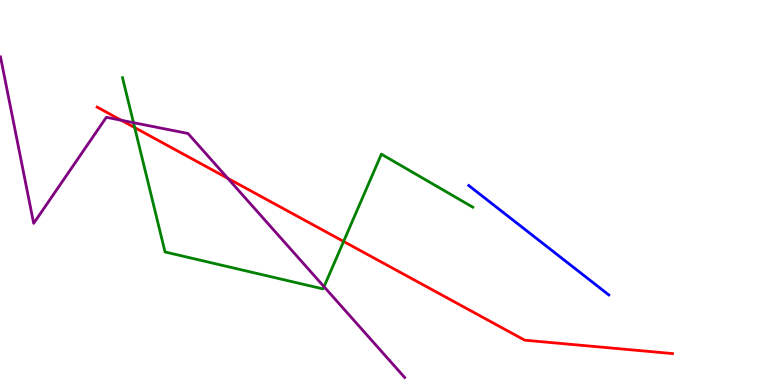[{'lines': ['blue', 'red'], 'intersections': []}, {'lines': ['green', 'red'], 'intersections': [{'x': 1.74, 'y': 6.69}, {'x': 4.43, 'y': 3.73}]}, {'lines': ['purple', 'red'], 'intersections': [{'x': 1.56, 'y': 6.88}, {'x': 2.94, 'y': 5.37}]}, {'lines': ['blue', 'green'], 'intersections': []}, {'lines': ['blue', 'purple'], 'intersections': []}, {'lines': ['green', 'purple'], 'intersections': [{'x': 1.72, 'y': 6.81}, {'x': 4.18, 'y': 2.55}]}]